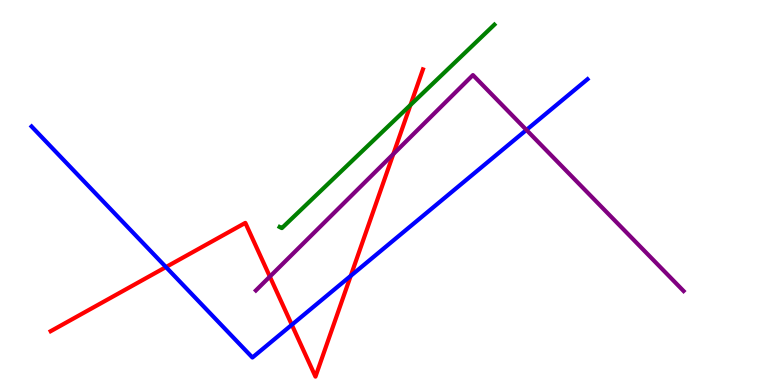[{'lines': ['blue', 'red'], 'intersections': [{'x': 2.14, 'y': 3.06}, {'x': 3.77, 'y': 1.56}, {'x': 4.53, 'y': 2.83}]}, {'lines': ['green', 'red'], 'intersections': [{'x': 5.3, 'y': 7.27}]}, {'lines': ['purple', 'red'], 'intersections': [{'x': 3.48, 'y': 2.82}, {'x': 5.08, 'y': 6.0}]}, {'lines': ['blue', 'green'], 'intersections': []}, {'lines': ['blue', 'purple'], 'intersections': [{'x': 6.79, 'y': 6.63}]}, {'lines': ['green', 'purple'], 'intersections': []}]